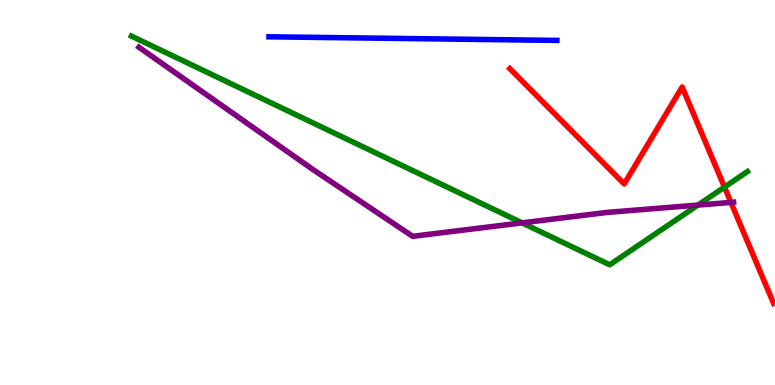[{'lines': ['blue', 'red'], 'intersections': []}, {'lines': ['green', 'red'], 'intersections': [{'x': 9.35, 'y': 5.14}]}, {'lines': ['purple', 'red'], 'intersections': [{'x': 9.43, 'y': 4.74}]}, {'lines': ['blue', 'green'], 'intersections': []}, {'lines': ['blue', 'purple'], 'intersections': []}, {'lines': ['green', 'purple'], 'intersections': [{'x': 6.74, 'y': 4.21}, {'x': 9.01, 'y': 4.67}]}]